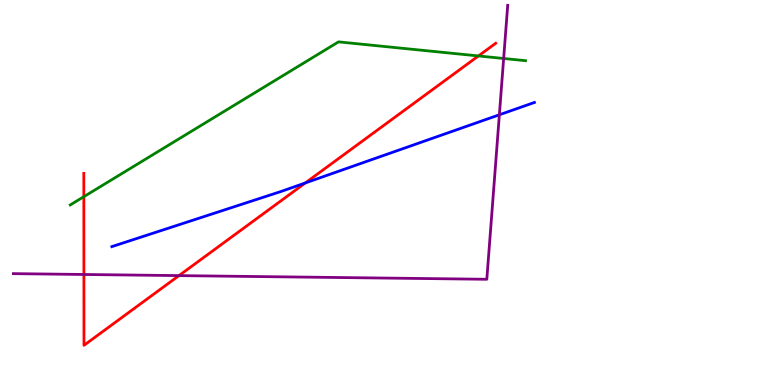[{'lines': ['blue', 'red'], 'intersections': [{'x': 3.94, 'y': 5.25}]}, {'lines': ['green', 'red'], 'intersections': [{'x': 1.08, 'y': 4.89}, {'x': 6.17, 'y': 8.55}]}, {'lines': ['purple', 'red'], 'intersections': [{'x': 1.08, 'y': 2.87}, {'x': 2.31, 'y': 2.84}]}, {'lines': ['blue', 'green'], 'intersections': []}, {'lines': ['blue', 'purple'], 'intersections': [{'x': 6.44, 'y': 7.02}]}, {'lines': ['green', 'purple'], 'intersections': [{'x': 6.5, 'y': 8.48}]}]